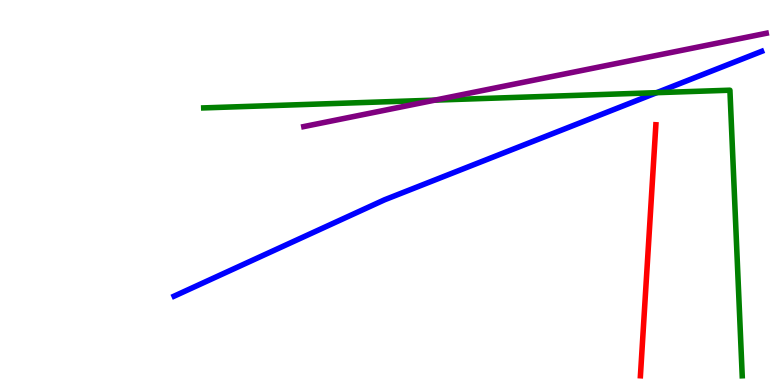[{'lines': ['blue', 'red'], 'intersections': []}, {'lines': ['green', 'red'], 'intersections': []}, {'lines': ['purple', 'red'], 'intersections': []}, {'lines': ['blue', 'green'], 'intersections': [{'x': 8.47, 'y': 7.59}]}, {'lines': ['blue', 'purple'], 'intersections': []}, {'lines': ['green', 'purple'], 'intersections': [{'x': 5.61, 'y': 7.4}]}]